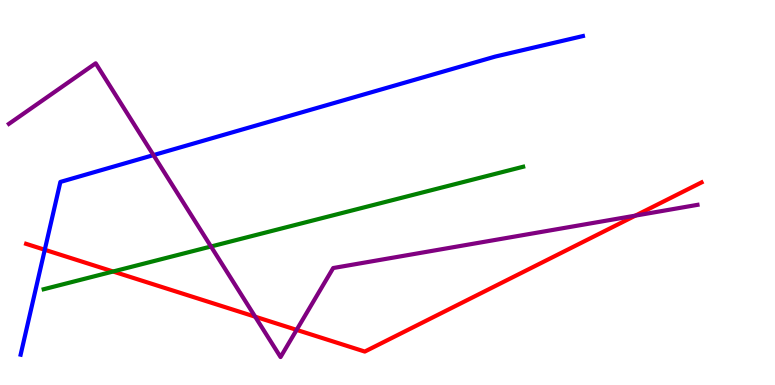[{'lines': ['blue', 'red'], 'intersections': [{'x': 0.578, 'y': 3.51}]}, {'lines': ['green', 'red'], 'intersections': [{'x': 1.46, 'y': 2.95}]}, {'lines': ['purple', 'red'], 'intersections': [{'x': 3.29, 'y': 1.77}, {'x': 3.83, 'y': 1.43}, {'x': 8.2, 'y': 4.4}]}, {'lines': ['blue', 'green'], 'intersections': []}, {'lines': ['blue', 'purple'], 'intersections': [{'x': 1.98, 'y': 5.97}]}, {'lines': ['green', 'purple'], 'intersections': [{'x': 2.72, 'y': 3.6}]}]